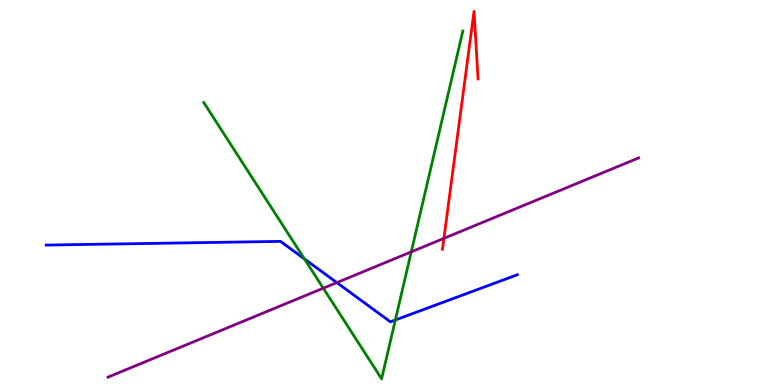[{'lines': ['blue', 'red'], 'intersections': []}, {'lines': ['green', 'red'], 'intersections': []}, {'lines': ['purple', 'red'], 'intersections': [{'x': 5.73, 'y': 3.81}]}, {'lines': ['blue', 'green'], 'intersections': [{'x': 3.93, 'y': 3.28}, {'x': 5.1, 'y': 1.69}]}, {'lines': ['blue', 'purple'], 'intersections': [{'x': 4.35, 'y': 2.66}]}, {'lines': ['green', 'purple'], 'intersections': [{'x': 4.17, 'y': 2.51}, {'x': 5.31, 'y': 3.46}]}]